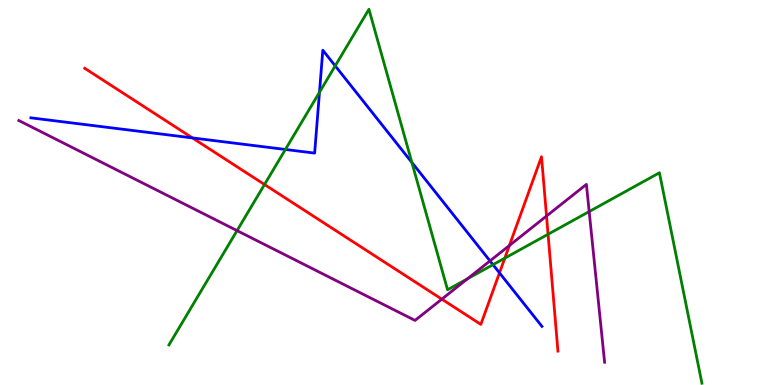[{'lines': ['blue', 'red'], 'intersections': [{'x': 2.48, 'y': 6.42}, {'x': 6.44, 'y': 2.91}]}, {'lines': ['green', 'red'], 'intersections': [{'x': 3.41, 'y': 5.21}, {'x': 6.51, 'y': 3.29}, {'x': 7.07, 'y': 3.91}]}, {'lines': ['purple', 'red'], 'intersections': [{'x': 5.7, 'y': 2.23}, {'x': 6.57, 'y': 3.62}, {'x': 7.05, 'y': 4.39}]}, {'lines': ['blue', 'green'], 'intersections': [{'x': 3.68, 'y': 6.12}, {'x': 4.12, 'y': 7.6}, {'x': 4.33, 'y': 8.29}, {'x': 5.31, 'y': 5.78}, {'x': 6.36, 'y': 3.12}]}, {'lines': ['blue', 'purple'], 'intersections': [{'x': 6.32, 'y': 3.22}]}, {'lines': ['green', 'purple'], 'intersections': [{'x': 3.06, 'y': 4.01}, {'x': 6.03, 'y': 2.76}, {'x': 7.6, 'y': 4.5}]}]